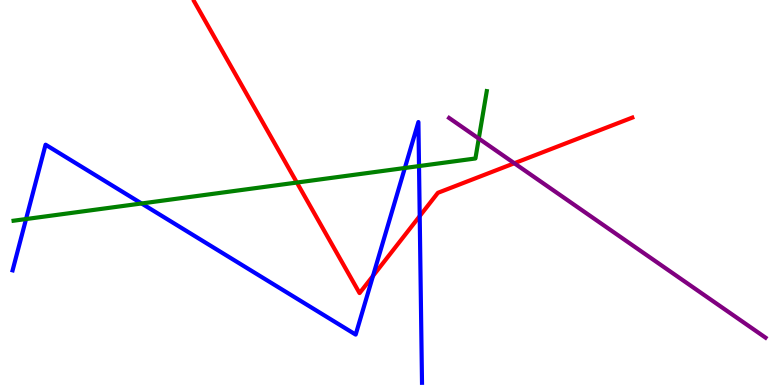[{'lines': ['blue', 'red'], 'intersections': [{'x': 4.81, 'y': 2.83}, {'x': 5.42, 'y': 4.39}]}, {'lines': ['green', 'red'], 'intersections': [{'x': 3.83, 'y': 5.26}]}, {'lines': ['purple', 'red'], 'intersections': [{'x': 6.64, 'y': 5.76}]}, {'lines': ['blue', 'green'], 'intersections': [{'x': 0.336, 'y': 4.31}, {'x': 1.83, 'y': 4.71}, {'x': 5.22, 'y': 5.64}, {'x': 5.41, 'y': 5.69}]}, {'lines': ['blue', 'purple'], 'intersections': []}, {'lines': ['green', 'purple'], 'intersections': [{'x': 6.18, 'y': 6.4}]}]